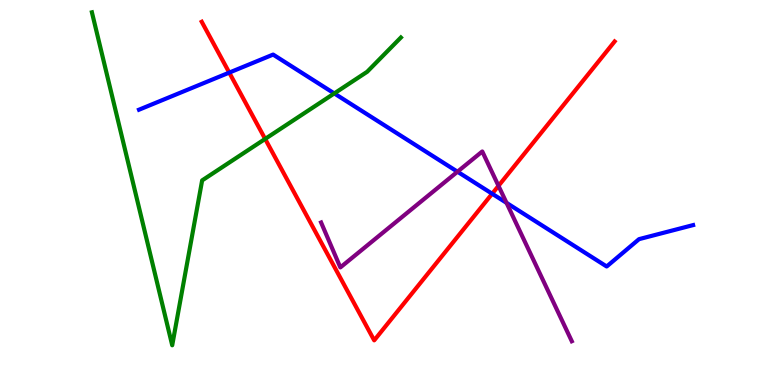[{'lines': ['blue', 'red'], 'intersections': [{'x': 2.96, 'y': 8.11}, {'x': 6.35, 'y': 4.97}]}, {'lines': ['green', 'red'], 'intersections': [{'x': 3.42, 'y': 6.39}]}, {'lines': ['purple', 'red'], 'intersections': [{'x': 6.43, 'y': 5.17}]}, {'lines': ['blue', 'green'], 'intersections': [{'x': 4.31, 'y': 7.57}]}, {'lines': ['blue', 'purple'], 'intersections': [{'x': 5.9, 'y': 5.54}, {'x': 6.54, 'y': 4.73}]}, {'lines': ['green', 'purple'], 'intersections': []}]